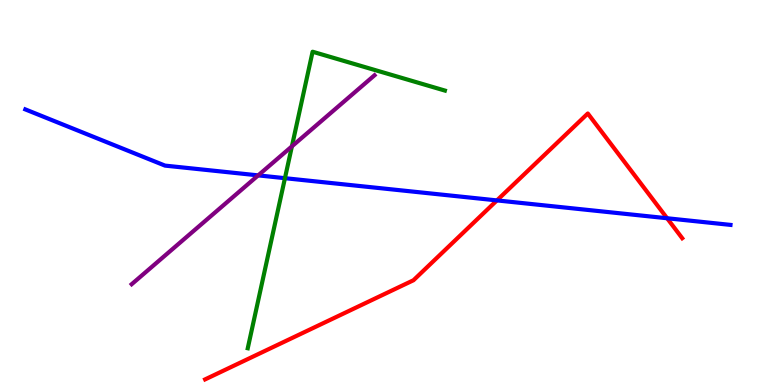[{'lines': ['blue', 'red'], 'intersections': [{'x': 6.41, 'y': 4.79}, {'x': 8.61, 'y': 4.33}]}, {'lines': ['green', 'red'], 'intersections': []}, {'lines': ['purple', 'red'], 'intersections': []}, {'lines': ['blue', 'green'], 'intersections': [{'x': 3.68, 'y': 5.37}]}, {'lines': ['blue', 'purple'], 'intersections': [{'x': 3.33, 'y': 5.44}]}, {'lines': ['green', 'purple'], 'intersections': [{'x': 3.77, 'y': 6.2}]}]